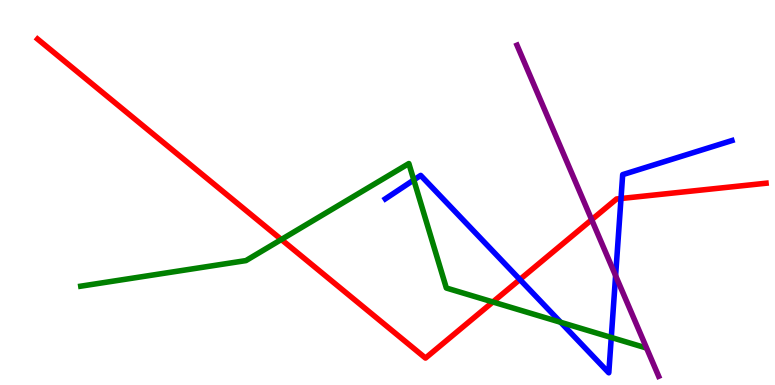[{'lines': ['blue', 'red'], 'intersections': [{'x': 6.71, 'y': 2.74}, {'x': 8.01, 'y': 4.84}]}, {'lines': ['green', 'red'], 'intersections': [{'x': 3.63, 'y': 3.78}, {'x': 6.36, 'y': 2.16}]}, {'lines': ['purple', 'red'], 'intersections': [{'x': 7.63, 'y': 4.29}]}, {'lines': ['blue', 'green'], 'intersections': [{'x': 5.34, 'y': 5.33}, {'x': 7.23, 'y': 1.63}, {'x': 7.89, 'y': 1.23}]}, {'lines': ['blue', 'purple'], 'intersections': [{'x': 7.94, 'y': 2.84}]}, {'lines': ['green', 'purple'], 'intersections': []}]